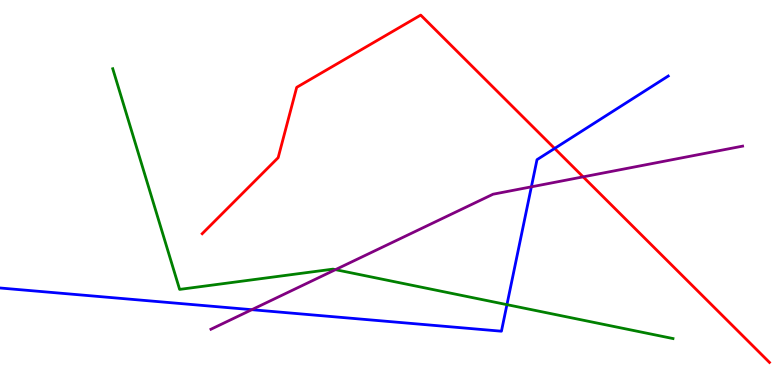[{'lines': ['blue', 'red'], 'intersections': [{'x': 7.16, 'y': 6.14}]}, {'lines': ['green', 'red'], 'intersections': []}, {'lines': ['purple', 'red'], 'intersections': [{'x': 7.52, 'y': 5.41}]}, {'lines': ['blue', 'green'], 'intersections': [{'x': 6.54, 'y': 2.09}]}, {'lines': ['blue', 'purple'], 'intersections': [{'x': 3.25, 'y': 1.96}, {'x': 6.86, 'y': 5.15}]}, {'lines': ['green', 'purple'], 'intersections': [{'x': 4.33, 'y': 3.0}]}]